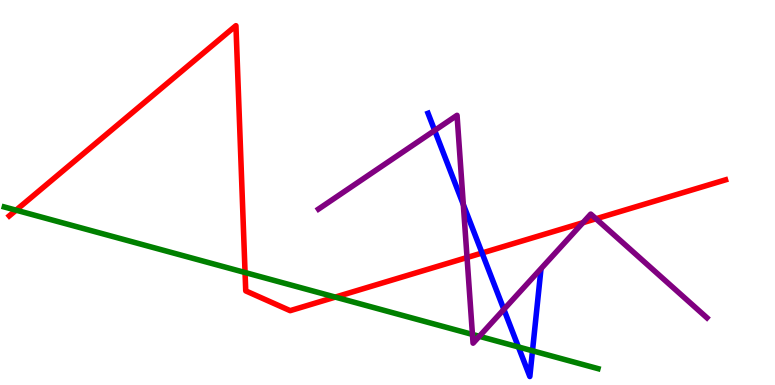[{'lines': ['blue', 'red'], 'intersections': [{'x': 6.22, 'y': 3.43}]}, {'lines': ['green', 'red'], 'intersections': [{'x': 0.207, 'y': 4.54}, {'x': 3.16, 'y': 2.92}, {'x': 4.33, 'y': 2.28}]}, {'lines': ['purple', 'red'], 'intersections': [{'x': 6.03, 'y': 3.31}, {'x': 7.52, 'y': 4.22}, {'x': 7.69, 'y': 4.32}]}, {'lines': ['blue', 'green'], 'intersections': [{'x': 6.69, 'y': 0.988}, {'x': 6.87, 'y': 0.889}]}, {'lines': ['blue', 'purple'], 'intersections': [{'x': 5.61, 'y': 6.61}, {'x': 5.98, 'y': 4.69}, {'x': 6.5, 'y': 1.96}]}, {'lines': ['green', 'purple'], 'intersections': [{'x': 6.1, 'y': 1.31}, {'x': 6.18, 'y': 1.26}]}]